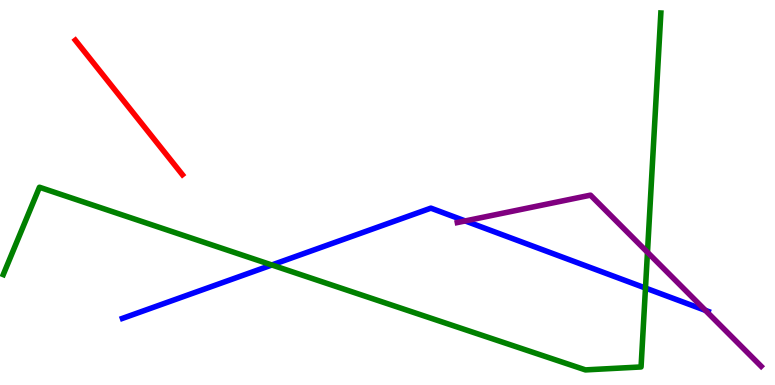[{'lines': ['blue', 'red'], 'intersections': []}, {'lines': ['green', 'red'], 'intersections': []}, {'lines': ['purple', 'red'], 'intersections': []}, {'lines': ['blue', 'green'], 'intersections': [{'x': 3.51, 'y': 3.12}, {'x': 8.33, 'y': 2.52}]}, {'lines': ['blue', 'purple'], 'intersections': [{'x': 6.0, 'y': 4.26}, {'x': 9.1, 'y': 1.94}]}, {'lines': ['green', 'purple'], 'intersections': [{'x': 8.35, 'y': 3.45}]}]